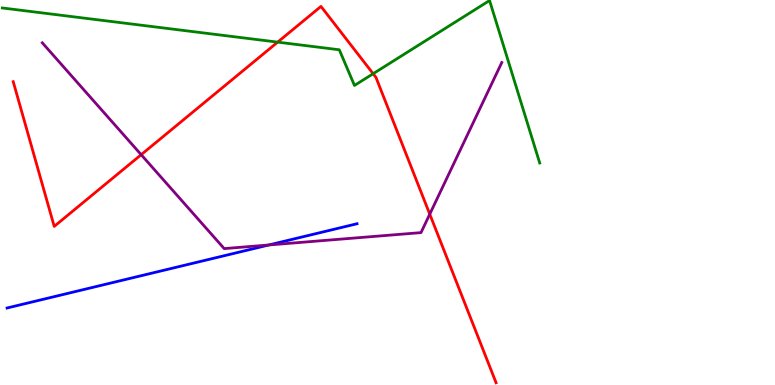[{'lines': ['blue', 'red'], 'intersections': []}, {'lines': ['green', 'red'], 'intersections': [{'x': 3.58, 'y': 8.91}, {'x': 4.81, 'y': 8.09}]}, {'lines': ['purple', 'red'], 'intersections': [{'x': 1.82, 'y': 5.98}, {'x': 5.55, 'y': 4.44}]}, {'lines': ['blue', 'green'], 'intersections': []}, {'lines': ['blue', 'purple'], 'intersections': [{'x': 3.47, 'y': 3.64}]}, {'lines': ['green', 'purple'], 'intersections': []}]